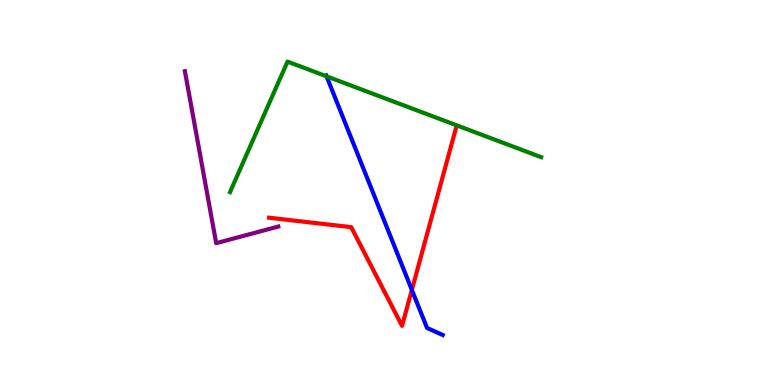[{'lines': ['blue', 'red'], 'intersections': [{'x': 5.31, 'y': 2.47}]}, {'lines': ['green', 'red'], 'intersections': []}, {'lines': ['purple', 'red'], 'intersections': []}, {'lines': ['blue', 'green'], 'intersections': [{'x': 4.21, 'y': 8.02}]}, {'lines': ['blue', 'purple'], 'intersections': []}, {'lines': ['green', 'purple'], 'intersections': []}]